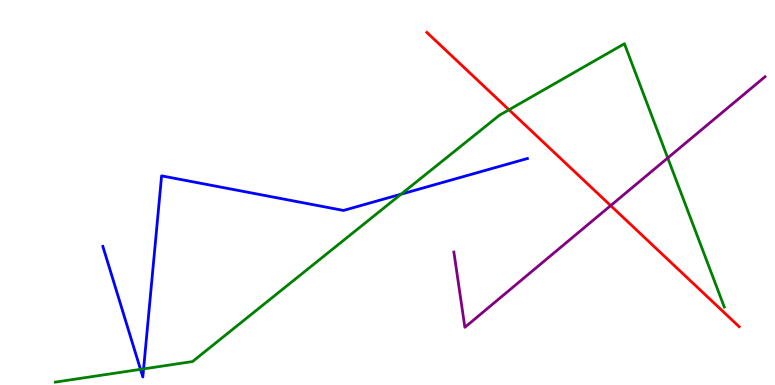[{'lines': ['blue', 'red'], 'intersections': []}, {'lines': ['green', 'red'], 'intersections': [{'x': 6.57, 'y': 7.15}]}, {'lines': ['purple', 'red'], 'intersections': [{'x': 7.88, 'y': 4.66}]}, {'lines': ['blue', 'green'], 'intersections': [{'x': 1.81, 'y': 0.406}, {'x': 1.85, 'y': 0.419}, {'x': 5.18, 'y': 4.96}]}, {'lines': ['blue', 'purple'], 'intersections': []}, {'lines': ['green', 'purple'], 'intersections': [{'x': 8.62, 'y': 5.9}]}]